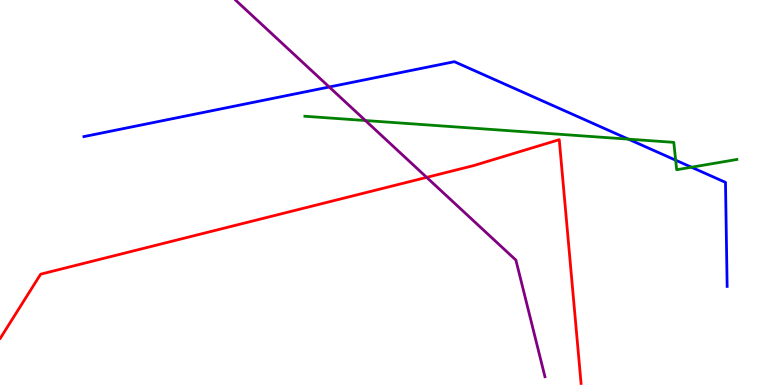[{'lines': ['blue', 'red'], 'intersections': []}, {'lines': ['green', 'red'], 'intersections': []}, {'lines': ['purple', 'red'], 'intersections': [{'x': 5.51, 'y': 5.39}]}, {'lines': ['blue', 'green'], 'intersections': [{'x': 8.11, 'y': 6.39}, {'x': 8.72, 'y': 5.84}, {'x': 8.92, 'y': 5.66}]}, {'lines': ['blue', 'purple'], 'intersections': [{'x': 4.25, 'y': 7.74}]}, {'lines': ['green', 'purple'], 'intersections': [{'x': 4.71, 'y': 6.87}]}]